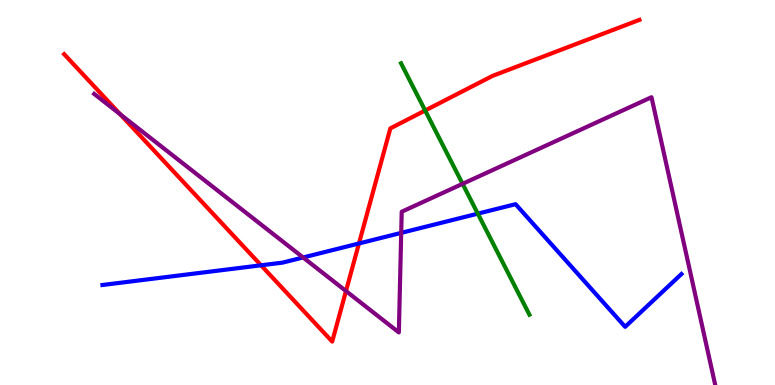[{'lines': ['blue', 'red'], 'intersections': [{'x': 3.37, 'y': 3.11}, {'x': 4.63, 'y': 3.68}]}, {'lines': ['green', 'red'], 'intersections': [{'x': 5.49, 'y': 7.13}]}, {'lines': ['purple', 'red'], 'intersections': [{'x': 1.55, 'y': 7.03}, {'x': 4.46, 'y': 2.44}]}, {'lines': ['blue', 'green'], 'intersections': [{'x': 6.17, 'y': 4.45}]}, {'lines': ['blue', 'purple'], 'intersections': [{'x': 3.91, 'y': 3.31}, {'x': 5.18, 'y': 3.95}]}, {'lines': ['green', 'purple'], 'intersections': [{'x': 5.97, 'y': 5.23}]}]